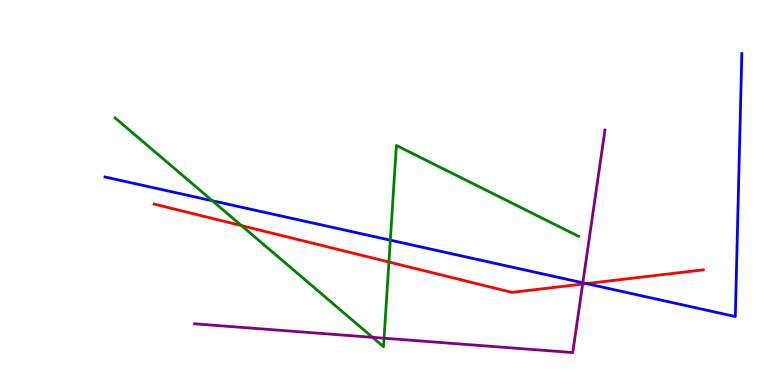[{'lines': ['blue', 'red'], 'intersections': [{'x': 7.57, 'y': 2.63}]}, {'lines': ['green', 'red'], 'intersections': [{'x': 3.12, 'y': 4.14}, {'x': 5.02, 'y': 3.19}]}, {'lines': ['purple', 'red'], 'intersections': [{'x': 7.52, 'y': 2.62}]}, {'lines': ['blue', 'green'], 'intersections': [{'x': 2.74, 'y': 4.79}, {'x': 5.04, 'y': 3.76}]}, {'lines': ['blue', 'purple'], 'intersections': [{'x': 7.52, 'y': 2.65}]}, {'lines': ['green', 'purple'], 'intersections': [{'x': 4.81, 'y': 1.24}, {'x': 4.96, 'y': 1.22}]}]